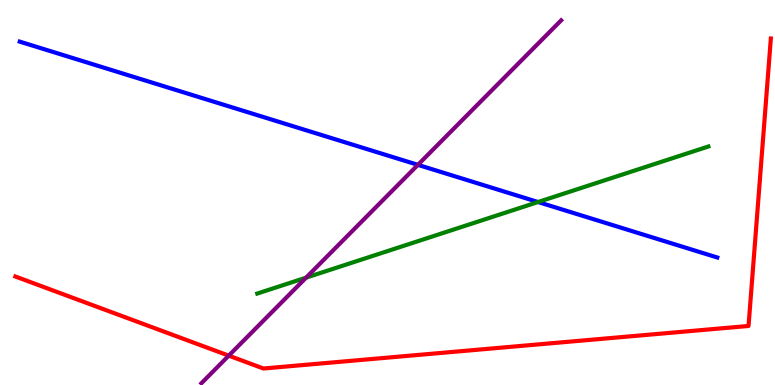[{'lines': ['blue', 'red'], 'intersections': []}, {'lines': ['green', 'red'], 'intersections': []}, {'lines': ['purple', 'red'], 'intersections': [{'x': 2.95, 'y': 0.762}]}, {'lines': ['blue', 'green'], 'intersections': [{'x': 6.94, 'y': 4.75}]}, {'lines': ['blue', 'purple'], 'intersections': [{'x': 5.39, 'y': 5.72}]}, {'lines': ['green', 'purple'], 'intersections': [{'x': 3.95, 'y': 2.79}]}]